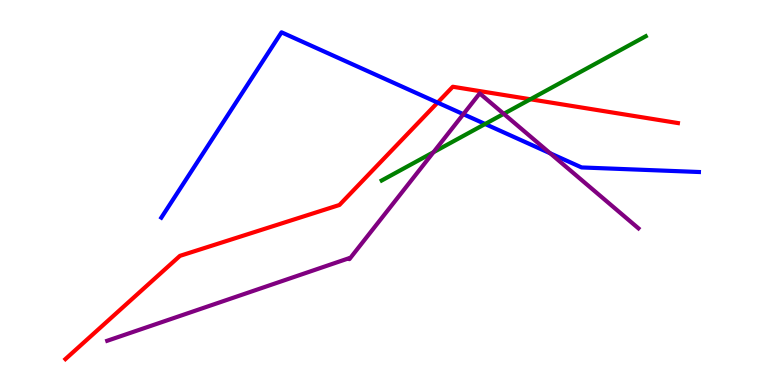[{'lines': ['blue', 'red'], 'intersections': [{'x': 5.65, 'y': 7.34}]}, {'lines': ['green', 'red'], 'intersections': [{'x': 6.84, 'y': 7.42}]}, {'lines': ['purple', 'red'], 'intersections': []}, {'lines': ['blue', 'green'], 'intersections': [{'x': 6.26, 'y': 6.78}]}, {'lines': ['blue', 'purple'], 'intersections': [{'x': 5.98, 'y': 7.03}, {'x': 7.1, 'y': 6.02}]}, {'lines': ['green', 'purple'], 'intersections': [{'x': 5.59, 'y': 6.05}, {'x': 6.5, 'y': 7.04}]}]